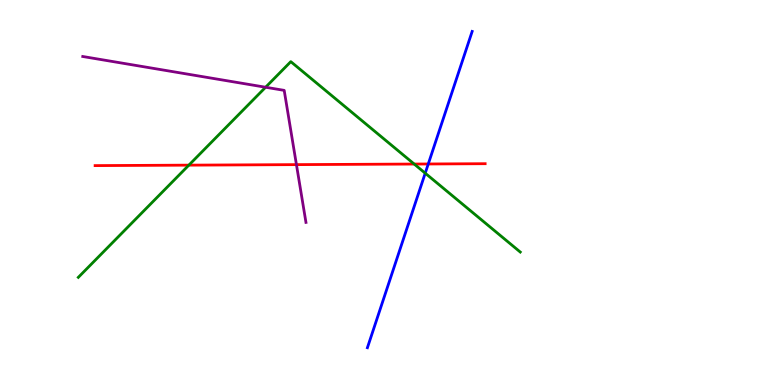[{'lines': ['blue', 'red'], 'intersections': [{'x': 5.53, 'y': 5.74}]}, {'lines': ['green', 'red'], 'intersections': [{'x': 2.44, 'y': 5.71}, {'x': 5.34, 'y': 5.74}]}, {'lines': ['purple', 'red'], 'intersections': [{'x': 3.82, 'y': 5.72}]}, {'lines': ['blue', 'green'], 'intersections': [{'x': 5.49, 'y': 5.5}]}, {'lines': ['blue', 'purple'], 'intersections': []}, {'lines': ['green', 'purple'], 'intersections': [{'x': 3.43, 'y': 7.73}]}]